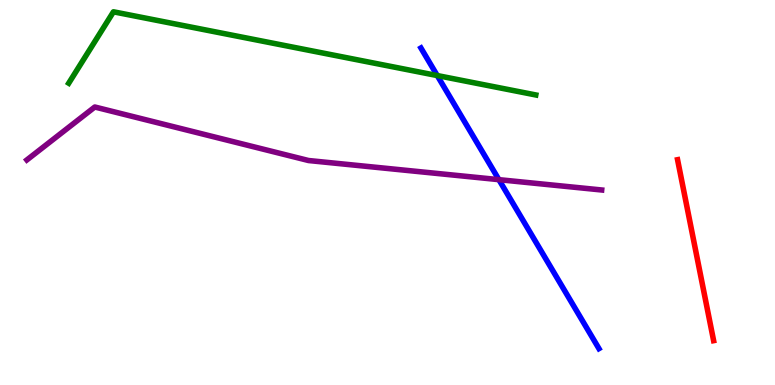[{'lines': ['blue', 'red'], 'intersections': []}, {'lines': ['green', 'red'], 'intersections': []}, {'lines': ['purple', 'red'], 'intersections': []}, {'lines': ['blue', 'green'], 'intersections': [{'x': 5.64, 'y': 8.04}]}, {'lines': ['blue', 'purple'], 'intersections': [{'x': 6.44, 'y': 5.33}]}, {'lines': ['green', 'purple'], 'intersections': []}]